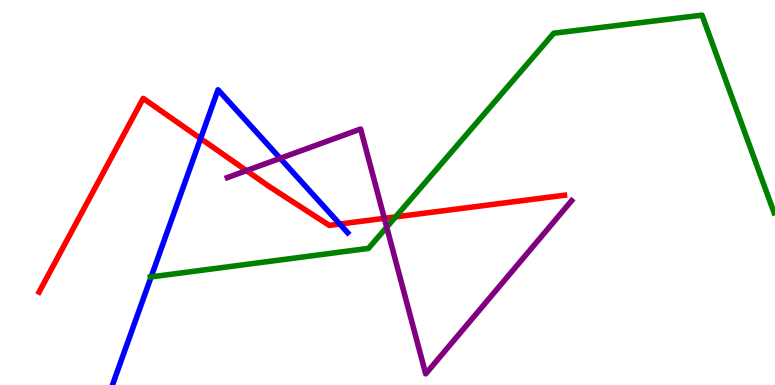[{'lines': ['blue', 'red'], 'intersections': [{'x': 2.59, 'y': 6.4}, {'x': 4.38, 'y': 4.18}]}, {'lines': ['green', 'red'], 'intersections': [{'x': 5.1, 'y': 4.37}]}, {'lines': ['purple', 'red'], 'intersections': [{'x': 3.18, 'y': 5.57}, {'x': 4.96, 'y': 4.33}]}, {'lines': ['blue', 'green'], 'intersections': [{'x': 1.95, 'y': 2.81}]}, {'lines': ['blue', 'purple'], 'intersections': [{'x': 3.62, 'y': 5.89}]}, {'lines': ['green', 'purple'], 'intersections': [{'x': 4.99, 'y': 4.1}]}]